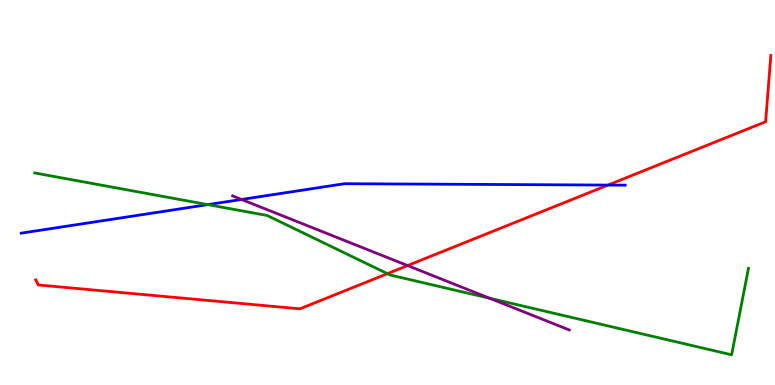[{'lines': ['blue', 'red'], 'intersections': [{'x': 7.84, 'y': 5.19}]}, {'lines': ['green', 'red'], 'intersections': [{'x': 5.0, 'y': 2.89}]}, {'lines': ['purple', 'red'], 'intersections': [{'x': 5.26, 'y': 3.1}]}, {'lines': ['blue', 'green'], 'intersections': [{'x': 2.68, 'y': 4.69}]}, {'lines': ['blue', 'purple'], 'intersections': [{'x': 3.12, 'y': 4.82}]}, {'lines': ['green', 'purple'], 'intersections': [{'x': 6.32, 'y': 2.25}]}]